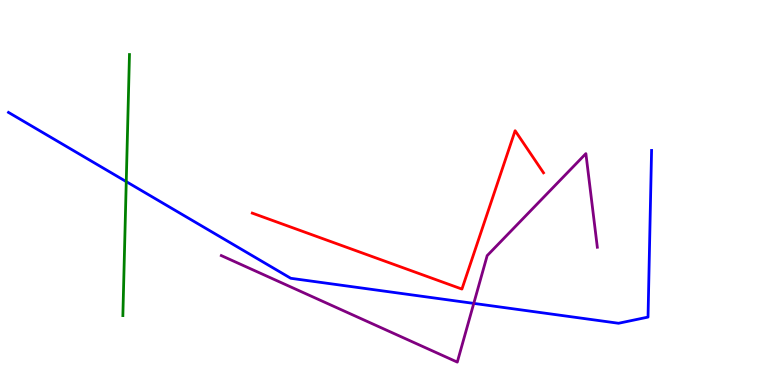[{'lines': ['blue', 'red'], 'intersections': []}, {'lines': ['green', 'red'], 'intersections': []}, {'lines': ['purple', 'red'], 'intersections': []}, {'lines': ['blue', 'green'], 'intersections': [{'x': 1.63, 'y': 5.28}]}, {'lines': ['blue', 'purple'], 'intersections': [{'x': 6.11, 'y': 2.12}]}, {'lines': ['green', 'purple'], 'intersections': []}]